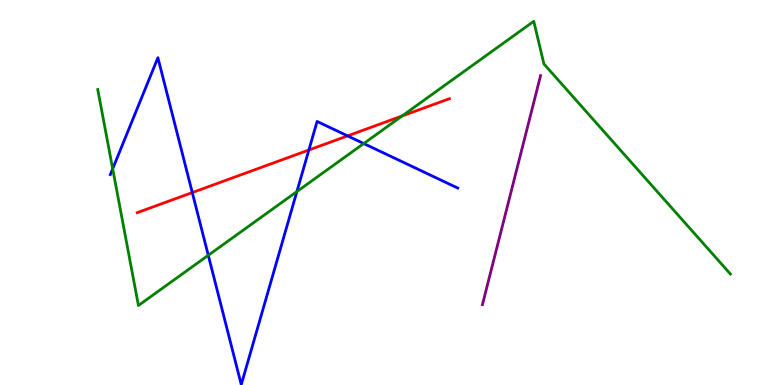[{'lines': ['blue', 'red'], 'intersections': [{'x': 2.48, 'y': 5.0}, {'x': 3.99, 'y': 6.1}, {'x': 4.48, 'y': 6.47}]}, {'lines': ['green', 'red'], 'intersections': [{'x': 5.19, 'y': 6.99}]}, {'lines': ['purple', 'red'], 'intersections': []}, {'lines': ['blue', 'green'], 'intersections': [{'x': 1.45, 'y': 5.62}, {'x': 2.69, 'y': 3.37}, {'x': 3.83, 'y': 5.02}, {'x': 4.69, 'y': 6.27}]}, {'lines': ['blue', 'purple'], 'intersections': []}, {'lines': ['green', 'purple'], 'intersections': []}]